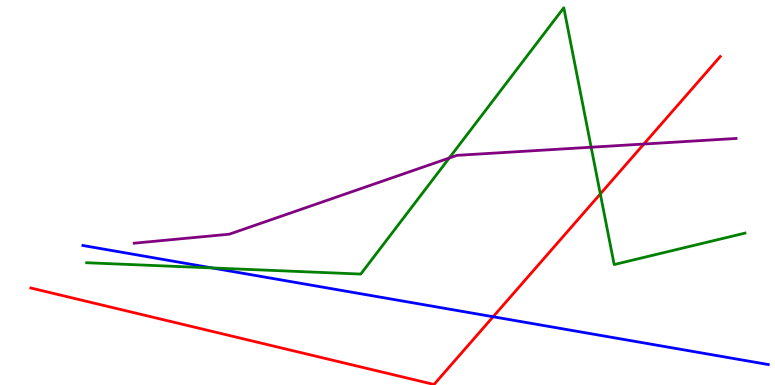[{'lines': ['blue', 'red'], 'intersections': [{'x': 6.36, 'y': 1.77}]}, {'lines': ['green', 'red'], 'intersections': [{'x': 7.75, 'y': 4.96}]}, {'lines': ['purple', 'red'], 'intersections': [{'x': 8.31, 'y': 6.26}]}, {'lines': ['blue', 'green'], 'intersections': [{'x': 2.74, 'y': 3.04}]}, {'lines': ['blue', 'purple'], 'intersections': []}, {'lines': ['green', 'purple'], 'intersections': [{'x': 5.8, 'y': 5.9}, {'x': 7.63, 'y': 6.18}]}]